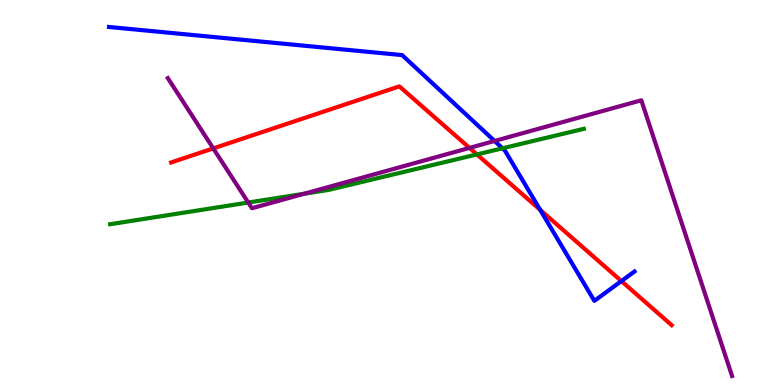[{'lines': ['blue', 'red'], 'intersections': [{'x': 6.97, 'y': 4.55}, {'x': 8.02, 'y': 2.7}]}, {'lines': ['green', 'red'], 'intersections': [{'x': 6.15, 'y': 5.99}]}, {'lines': ['purple', 'red'], 'intersections': [{'x': 2.75, 'y': 6.15}, {'x': 6.06, 'y': 6.16}]}, {'lines': ['blue', 'green'], 'intersections': [{'x': 6.48, 'y': 6.15}]}, {'lines': ['blue', 'purple'], 'intersections': [{'x': 6.38, 'y': 6.34}]}, {'lines': ['green', 'purple'], 'intersections': [{'x': 3.2, 'y': 4.74}, {'x': 3.92, 'y': 4.97}]}]